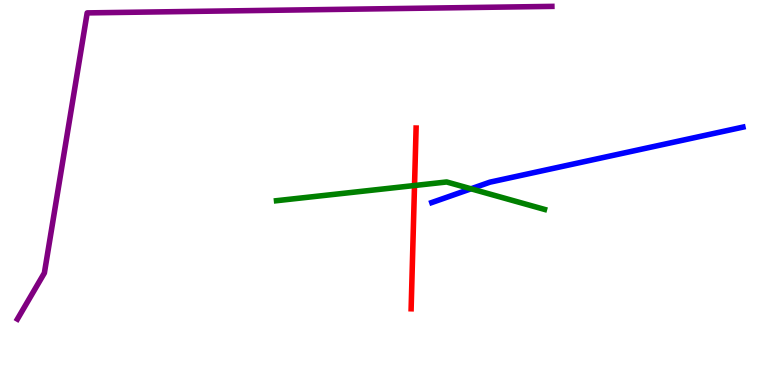[{'lines': ['blue', 'red'], 'intersections': []}, {'lines': ['green', 'red'], 'intersections': [{'x': 5.35, 'y': 5.18}]}, {'lines': ['purple', 'red'], 'intersections': []}, {'lines': ['blue', 'green'], 'intersections': [{'x': 6.08, 'y': 5.1}]}, {'lines': ['blue', 'purple'], 'intersections': []}, {'lines': ['green', 'purple'], 'intersections': []}]